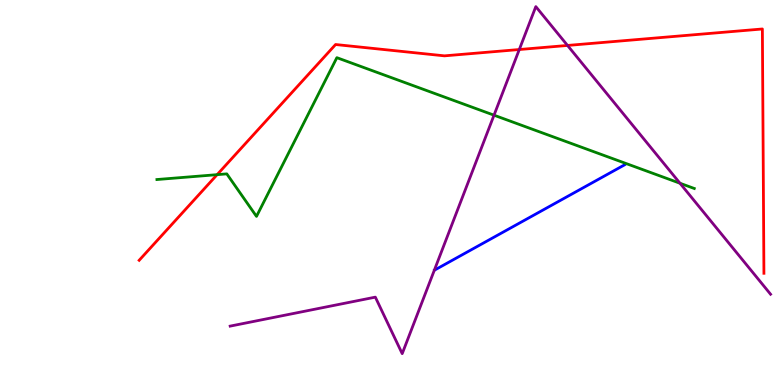[{'lines': ['blue', 'red'], 'intersections': []}, {'lines': ['green', 'red'], 'intersections': [{'x': 2.8, 'y': 5.46}]}, {'lines': ['purple', 'red'], 'intersections': [{'x': 6.7, 'y': 8.71}, {'x': 7.32, 'y': 8.82}]}, {'lines': ['blue', 'green'], 'intersections': []}, {'lines': ['blue', 'purple'], 'intersections': []}, {'lines': ['green', 'purple'], 'intersections': [{'x': 6.37, 'y': 7.01}, {'x': 8.77, 'y': 5.24}]}]